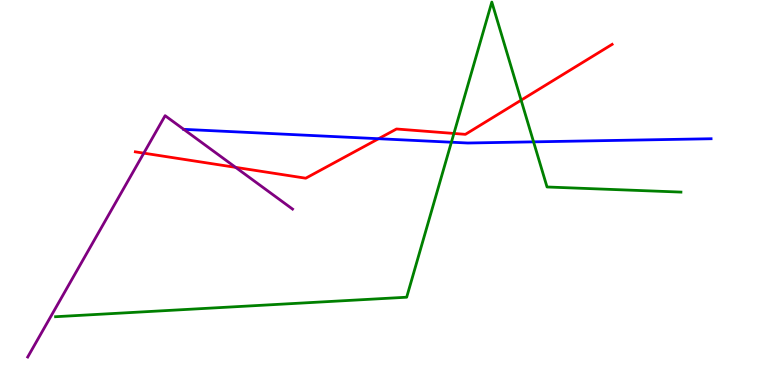[{'lines': ['blue', 'red'], 'intersections': [{'x': 4.88, 'y': 6.4}]}, {'lines': ['green', 'red'], 'intersections': [{'x': 5.86, 'y': 6.53}, {'x': 6.72, 'y': 7.4}]}, {'lines': ['purple', 'red'], 'intersections': [{'x': 1.86, 'y': 6.02}, {'x': 3.04, 'y': 5.65}]}, {'lines': ['blue', 'green'], 'intersections': [{'x': 5.82, 'y': 6.31}, {'x': 6.88, 'y': 6.32}]}, {'lines': ['blue', 'purple'], 'intersections': [{'x': 2.37, 'y': 6.64}]}, {'lines': ['green', 'purple'], 'intersections': []}]